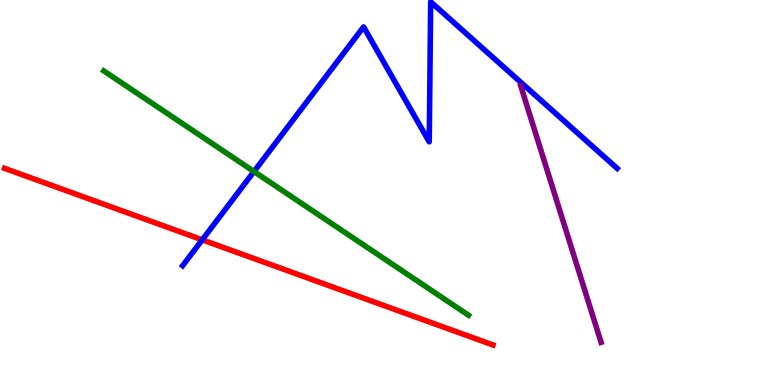[{'lines': ['blue', 'red'], 'intersections': [{'x': 2.61, 'y': 3.77}]}, {'lines': ['green', 'red'], 'intersections': []}, {'lines': ['purple', 'red'], 'intersections': []}, {'lines': ['blue', 'green'], 'intersections': [{'x': 3.28, 'y': 5.54}]}, {'lines': ['blue', 'purple'], 'intersections': []}, {'lines': ['green', 'purple'], 'intersections': []}]